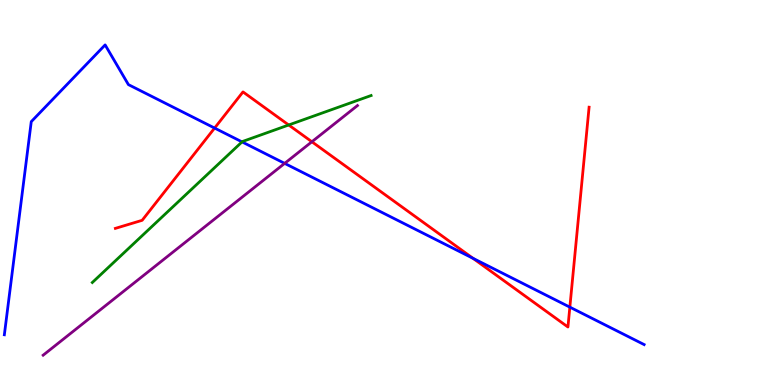[{'lines': ['blue', 'red'], 'intersections': [{'x': 2.77, 'y': 6.67}, {'x': 6.1, 'y': 3.29}, {'x': 7.35, 'y': 2.02}]}, {'lines': ['green', 'red'], 'intersections': [{'x': 3.73, 'y': 6.75}]}, {'lines': ['purple', 'red'], 'intersections': [{'x': 4.02, 'y': 6.32}]}, {'lines': ['blue', 'green'], 'intersections': [{'x': 3.12, 'y': 6.31}]}, {'lines': ['blue', 'purple'], 'intersections': [{'x': 3.67, 'y': 5.76}]}, {'lines': ['green', 'purple'], 'intersections': []}]